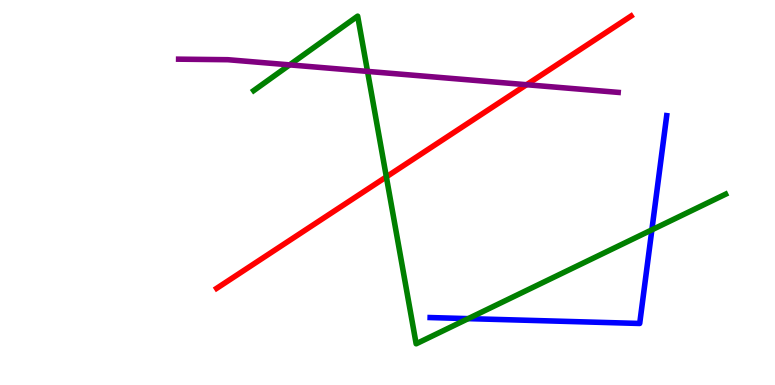[{'lines': ['blue', 'red'], 'intersections': []}, {'lines': ['green', 'red'], 'intersections': [{'x': 4.99, 'y': 5.41}]}, {'lines': ['purple', 'red'], 'intersections': [{'x': 6.79, 'y': 7.8}]}, {'lines': ['blue', 'green'], 'intersections': [{'x': 6.04, 'y': 1.72}, {'x': 8.41, 'y': 4.03}]}, {'lines': ['blue', 'purple'], 'intersections': []}, {'lines': ['green', 'purple'], 'intersections': [{'x': 3.74, 'y': 8.31}, {'x': 4.74, 'y': 8.15}]}]